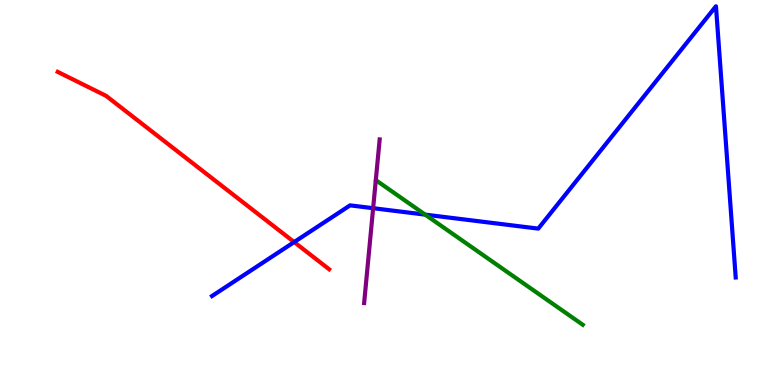[{'lines': ['blue', 'red'], 'intersections': [{'x': 3.8, 'y': 3.71}]}, {'lines': ['green', 'red'], 'intersections': []}, {'lines': ['purple', 'red'], 'intersections': []}, {'lines': ['blue', 'green'], 'intersections': [{'x': 5.49, 'y': 4.43}]}, {'lines': ['blue', 'purple'], 'intersections': [{'x': 4.81, 'y': 4.59}]}, {'lines': ['green', 'purple'], 'intersections': []}]